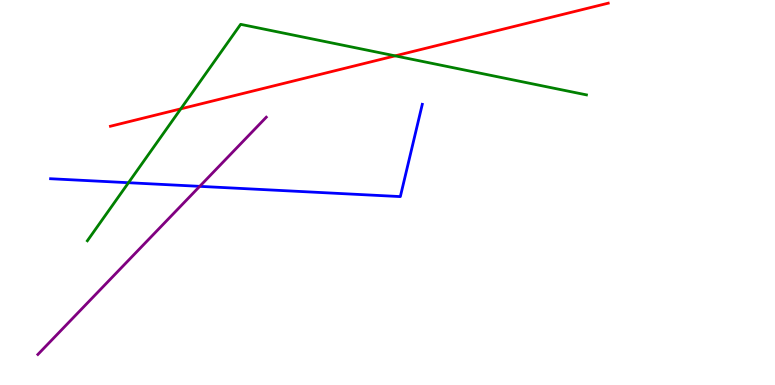[{'lines': ['blue', 'red'], 'intersections': []}, {'lines': ['green', 'red'], 'intersections': [{'x': 2.33, 'y': 7.17}, {'x': 5.1, 'y': 8.55}]}, {'lines': ['purple', 'red'], 'intersections': []}, {'lines': ['blue', 'green'], 'intersections': [{'x': 1.66, 'y': 5.25}]}, {'lines': ['blue', 'purple'], 'intersections': [{'x': 2.58, 'y': 5.16}]}, {'lines': ['green', 'purple'], 'intersections': []}]